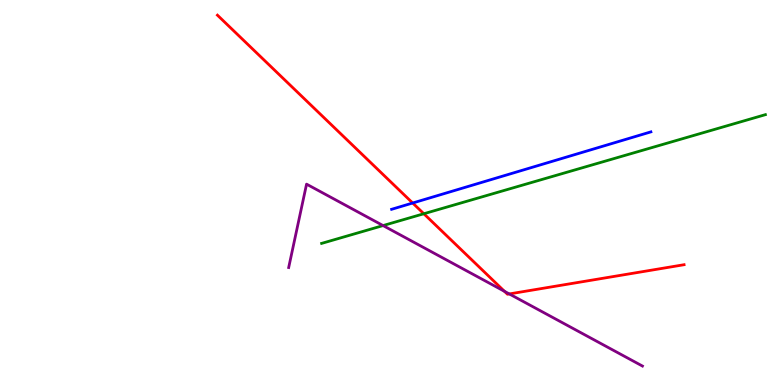[{'lines': ['blue', 'red'], 'intersections': [{'x': 5.32, 'y': 4.73}]}, {'lines': ['green', 'red'], 'intersections': [{'x': 5.47, 'y': 4.45}]}, {'lines': ['purple', 'red'], 'intersections': [{'x': 6.51, 'y': 2.43}, {'x': 6.57, 'y': 2.37}]}, {'lines': ['blue', 'green'], 'intersections': []}, {'lines': ['blue', 'purple'], 'intersections': []}, {'lines': ['green', 'purple'], 'intersections': [{'x': 4.94, 'y': 4.14}]}]